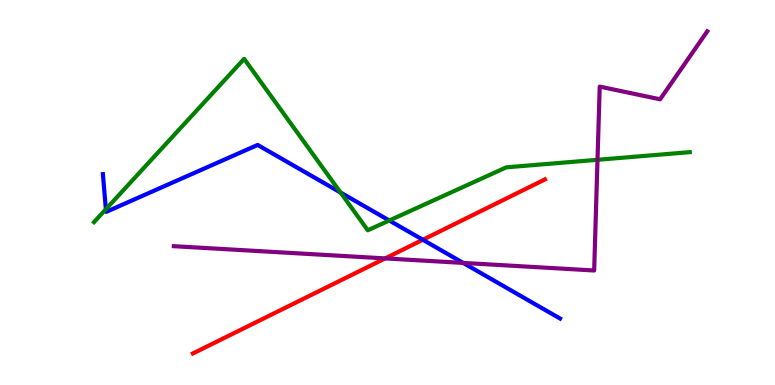[{'lines': ['blue', 'red'], 'intersections': [{'x': 5.46, 'y': 3.77}]}, {'lines': ['green', 'red'], 'intersections': []}, {'lines': ['purple', 'red'], 'intersections': [{'x': 4.97, 'y': 3.29}]}, {'lines': ['blue', 'green'], 'intersections': [{'x': 1.37, 'y': 4.57}, {'x': 4.39, 'y': 5.0}, {'x': 5.02, 'y': 4.27}]}, {'lines': ['blue', 'purple'], 'intersections': [{'x': 5.98, 'y': 3.17}]}, {'lines': ['green', 'purple'], 'intersections': [{'x': 7.71, 'y': 5.85}]}]